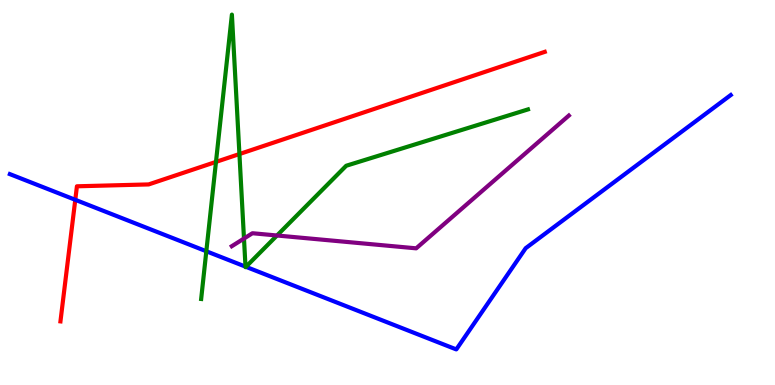[{'lines': ['blue', 'red'], 'intersections': [{'x': 0.971, 'y': 4.81}]}, {'lines': ['green', 'red'], 'intersections': [{'x': 2.79, 'y': 5.79}, {'x': 3.09, 'y': 6.0}]}, {'lines': ['purple', 'red'], 'intersections': []}, {'lines': ['blue', 'green'], 'intersections': [{'x': 2.66, 'y': 3.47}, {'x': 3.17, 'y': 3.07}, {'x': 3.17, 'y': 3.07}]}, {'lines': ['blue', 'purple'], 'intersections': []}, {'lines': ['green', 'purple'], 'intersections': [{'x': 3.15, 'y': 3.8}, {'x': 3.57, 'y': 3.88}]}]